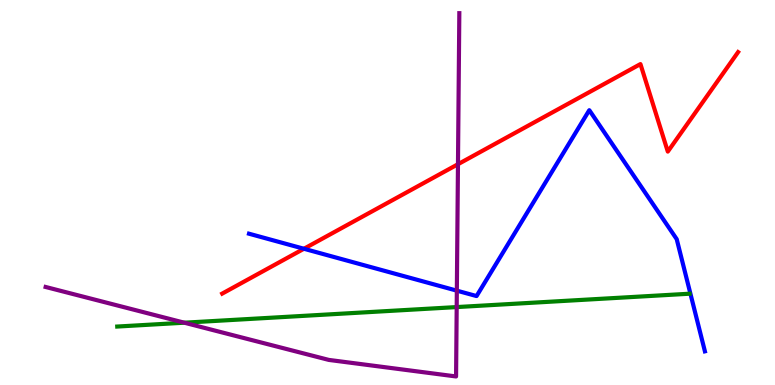[{'lines': ['blue', 'red'], 'intersections': [{'x': 3.92, 'y': 3.54}]}, {'lines': ['green', 'red'], 'intersections': []}, {'lines': ['purple', 'red'], 'intersections': [{'x': 5.91, 'y': 5.73}]}, {'lines': ['blue', 'green'], 'intersections': []}, {'lines': ['blue', 'purple'], 'intersections': [{'x': 5.89, 'y': 2.45}]}, {'lines': ['green', 'purple'], 'intersections': [{'x': 2.38, 'y': 1.62}, {'x': 5.89, 'y': 2.02}]}]